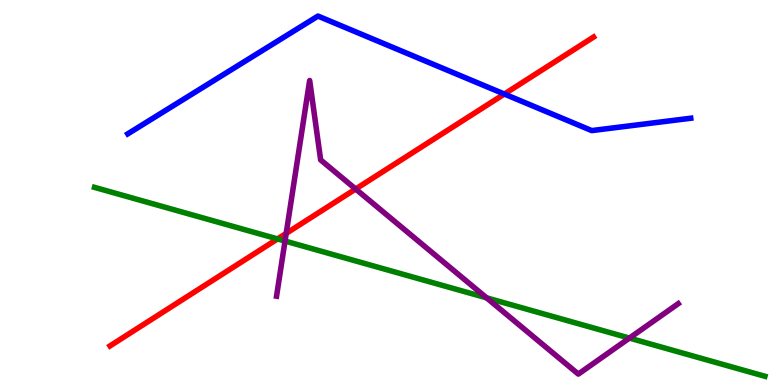[{'lines': ['blue', 'red'], 'intersections': [{'x': 6.51, 'y': 7.56}]}, {'lines': ['green', 'red'], 'intersections': [{'x': 3.58, 'y': 3.79}]}, {'lines': ['purple', 'red'], 'intersections': [{'x': 3.69, 'y': 3.94}, {'x': 4.59, 'y': 5.09}]}, {'lines': ['blue', 'green'], 'intersections': []}, {'lines': ['blue', 'purple'], 'intersections': []}, {'lines': ['green', 'purple'], 'intersections': [{'x': 3.68, 'y': 3.74}, {'x': 6.28, 'y': 2.26}, {'x': 8.12, 'y': 1.22}]}]